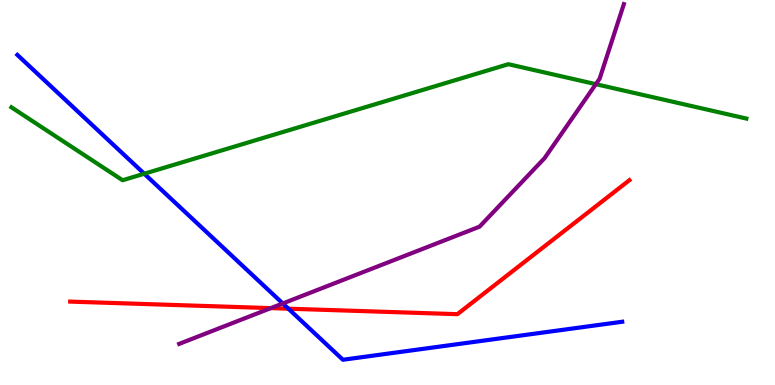[{'lines': ['blue', 'red'], 'intersections': [{'x': 3.72, 'y': 1.98}]}, {'lines': ['green', 'red'], 'intersections': []}, {'lines': ['purple', 'red'], 'intersections': [{'x': 3.49, 'y': 2.0}]}, {'lines': ['blue', 'green'], 'intersections': [{'x': 1.86, 'y': 5.49}]}, {'lines': ['blue', 'purple'], 'intersections': [{'x': 3.65, 'y': 2.12}]}, {'lines': ['green', 'purple'], 'intersections': [{'x': 7.69, 'y': 7.81}]}]